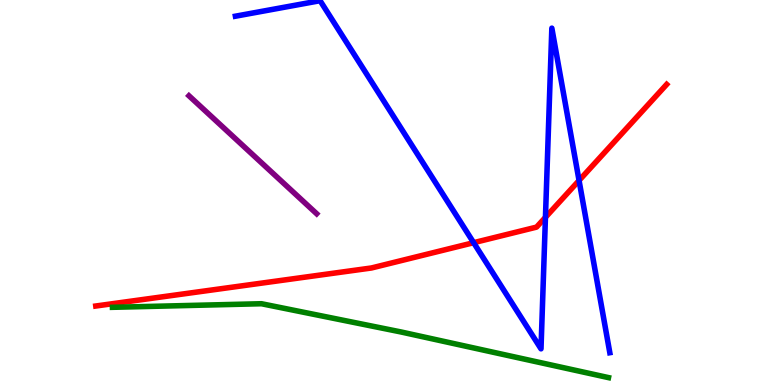[{'lines': ['blue', 'red'], 'intersections': [{'x': 6.11, 'y': 3.7}, {'x': 7.04, 'y': 4.35}, {'x': 7.47, 'y': 5.31}]}, {'lines': ['green', 'red'], 'intersections': []}, {'lines': ['purple', 'red'], 'intersections': []}, {'lines': ['blue', 'green'], 'intersections': []}, {'lines': ['blue', 'purple'], 'intersections': []}, {'lines': ['green', 'purple'], 'intersections': []}]